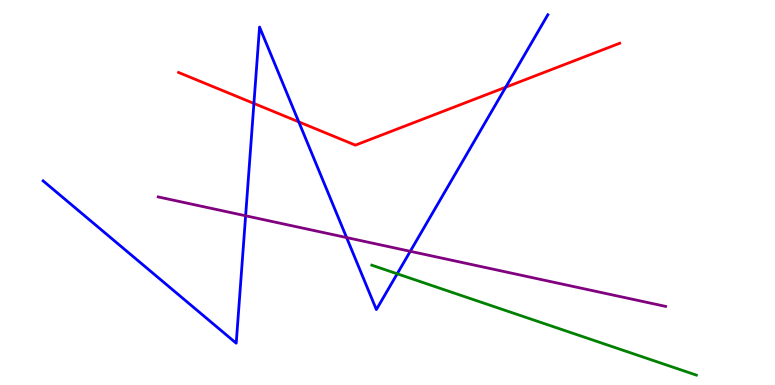[{'lines': ['blue', 'red'], 'intersections': [{'x': 3.28, 'y': 7.31}, {'x': 3.85, 'y': 6.83}, {'x': 6.53, 'y': 7.73}]}, {'lines': ['green', 'red'], 'intersections': []}, {'lines': ['purple', 'red'], 'intersections': []}, {'lines': ['blue', 'green'], 'intersections': [{'x': 5.13, 'y': 2.89}]}, {'lines': ['blue', 'purple'], 'intersections': [{'x': 3.17, 'y': 4.4}, {'x': 4.47, 'y': 3.83}, {'x': 5.29, 'y': 3.47}]}, {'lines': ['green', 'purple'], 'intersections': []}]